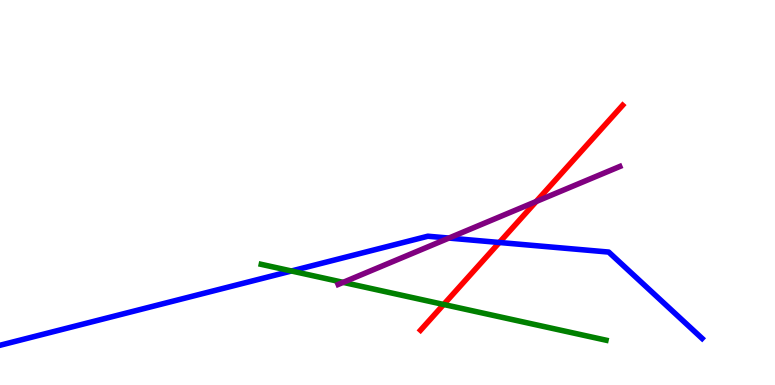[{'lines': ['blue', 'red'], 'intersections': [{'x': 6.44, 'y': 3.7}]}, {'lines': ['green', 'red'], 'intersections': [{'x': 5.72, 'y': 2.09}]}, {'lines': ['purple', 'red'], 'intersections': [{'x': 6.92, 'y': 4.77}]}, {'lines': ['blue', 'green'], 'intersections': [{'x': 3.76, 'y': 2.96}]}, {'lines': ['blue', 'purple'], 'intersections': [{'x': 5.79, 'y': 3.82}]}, {'lines': ['green', 'purple'], 'intersections': [{'x': 4.43, 'y': 2.67}]}]